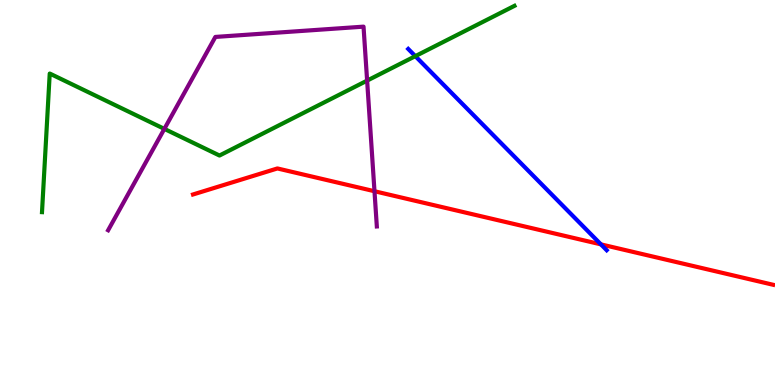[{'lines': ['blue', 'red'], 'intersections': [{'x': 7.75, 'y': 3.65}]}, {'lines': ['green', 'red'], 'intersections': []}, {'lines': ['purple', 'red'], 'intersections': [{'x': 4.83, 'y': 5.03}]}, {'lines': ['blue', 'green'], 'intersections': [{'x': 5.36, 'y': 8.54}]}, {'lines': ['blue', 'purple'], 'intersections': []}, {'lines': ['green', 'purple'], 'intersections': [{'x': 2.12, 'y': 6.65}, {'x': 4.74, 'y': 7.91}]}]